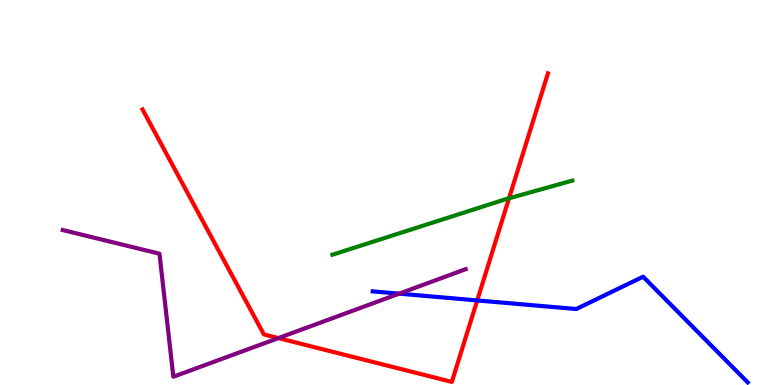[{'lines': ['blue', 'red'], 'intersections': [{'x': 6.16, 'y': 2.2}]}, {'lines': ['green', 'red'], 'intersections': [{'x': 6.57, 'y': 4.85}]}, {'lines': ['purple', 'red'], 'intersections': [{'x': 3.59, 'y': 1.22}]}, {'lines': ['blue', 'green'], 'intersections': []}, {'lines': ['blue', 'purple'], 'intersections': [{'x': 5.15, 'y': 2.37}]}, {'lines': ['green', 'purple'], 'intersections': []}]